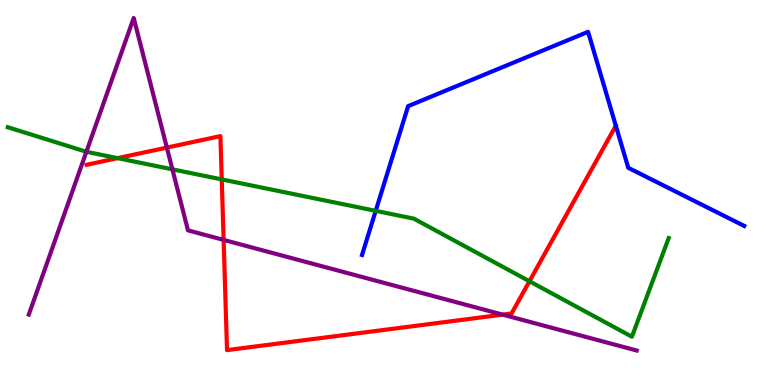[{'lines': ['blue', 'red'], 'intersections': []}, {'lines': ['green', 'red'], 'intersections': [{'x': 1.52, 'y': 5.89}, {'x': 2.86, 'y': 5.34}, {'x': 6.83, 'y': 2.69}]}, {'lines': ['purple', 'red'], 'intersections': [{'x': 2.15, 'y': 6.17}, {'x': 2.89, 'y': 3.77}, {'x': 6.49, 'y': 1.83}]}, {'lines': ['blue', 'green'], 'intersections': [{'x': 4.85, 'y': 4.52}]}, {'lines': ['blue', 'purple'], 'intersections': []}, {'lines': ['green', 'purple'], 'intersections': [{'x': 1.11, 'y': 6.06}, {'x': 2.22, 'y': 5.6}]}]